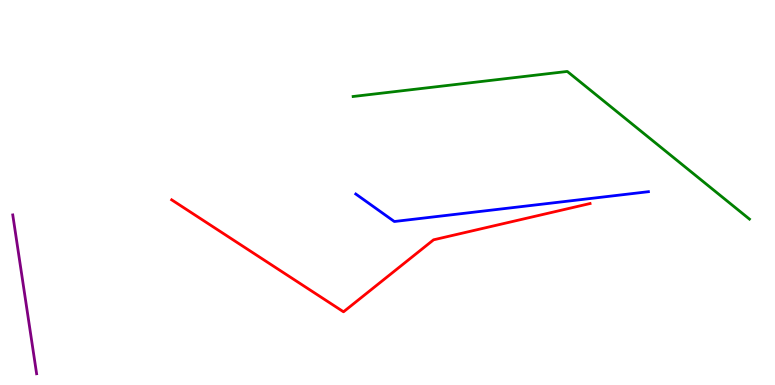[{'lines': ['blue', 'red'], 'intersections': []}, {'lines': ['green', 'red'], 'intersections': []}, {'lines': ['purple', 'red'], 'intersections': []}, {'lines': ['blue', 'green'], 'intersections': []}, {'lines': ['blue', 'purple'], 'intersections': []}, {'lines': ['green', 'purple'], 'intersections': []}]